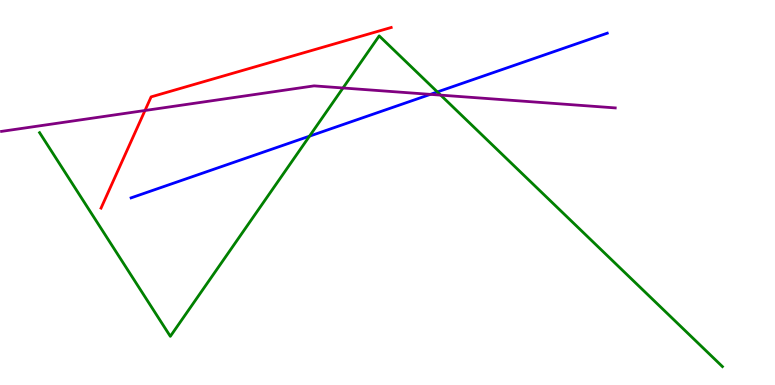[{'lines': ['blue', 'red'], 'intersections': []}, {'lines': ['green', 'red'], 'intersections': []}, {'lines': ['purple', 'red'], 'intersections': [{'x': 1.87, 'y': 7.13}]}, {'lines': ['blue', 'green'], 'intersections': [{'x': 3.99, 'y': 6.46}, {'x': 5.64, 'y': 7.61}]}, {'lines': ['blue', 'purple'], 'intersections': [{'x': 5.55, 'y': 7.55}]}, {'lines': ['green', 'purple'], 'intersections': [{'x': 4.43, 'y': 7.71}, {'x': 5.69, 'y': 7.53}]}]